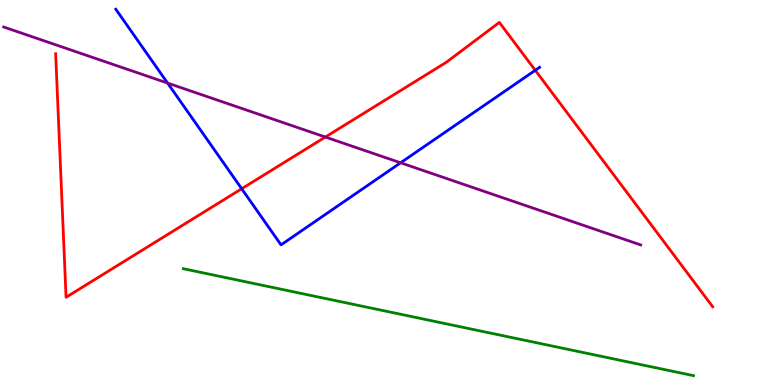[{'lines': ['blue', 'red'], 'intersections': [{'x': 3.12, 'y': 5.1}, {'x': 6.91, 'y': 8.17}]}, {'lines': ['green', 'red'], 'intersections': []}, {'lines': ['purple', 'red'], 'intersections': [{'x': 4.2, 'y': 6.44}]}, {'lines': ['blue', 'green'], 'intersections': []}, {'lines': ['blue', 'purple'], 'intersections': [{'x': 2.16, 'y': 7.84}, {'x': 5.17, 'y': 5.77}]}, {'lines': ['green', 'purple'], 'intersections': []}]